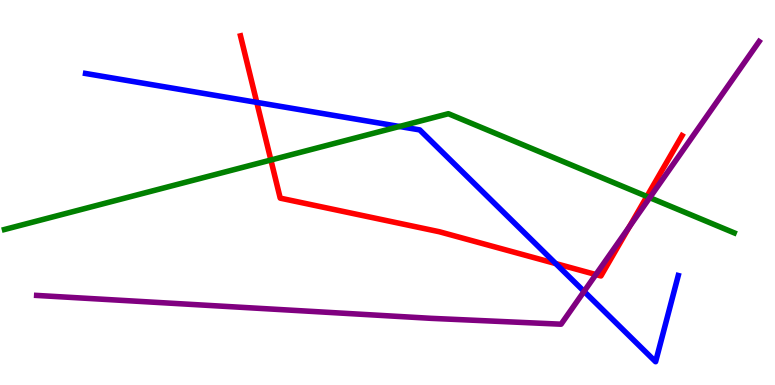[{'lines': ['blue', 'red'], 'intersections': [{'x': 3.31, 'y': 7.34}, {'x': 7.17, 'y': 3.15}]}, {'lines': ['green', 'red'], 'intersections': [{'x': 3.5, 'y': 5.84}, {'x': 8.35, 'y': 4.9}]}, {'lines': ['purple', 'red'], 'intersections': [{'x': 7.69, 'y': 2.87}, {'x': 8.12, 'y': 4.11}]}, {'lines': ['blue', 'green'], 'intersections': [{'x': 5.15, 'y': 6.71}]}, {'lines': ['blue', 'purple'], 'intersections': [{'x': 7.54, 'y': 2.43}]}, {'lines': ['green', 'purple'], 'intersections': [{'x': 8.38, 'y': 4.87}]}]